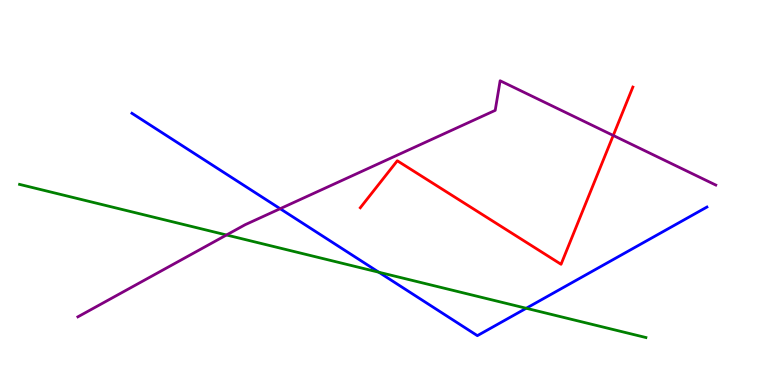[{'lines': ['blue', 'red'], 'intersections': []}, {'lines': ['green', 'red'], 'intersections': []}, {'lines': ['purple', 'red'], 'intersections': [{'x': 7.91, 'y': 6.48}]}, {'lines': ['blue', 'green'], 'intersections': [{'x': 4.89, 'y': 2.93}, {'x': 6.79, 'y': 1.99}]}, {'lines': ['blue', 'purple'], 'intersections': [{'x': 3.61, 'y': 4.58}]}, {'lines': ['green', 'purple'], 'intersections': [{'x': 2.92, 'y': 3.9}]}]